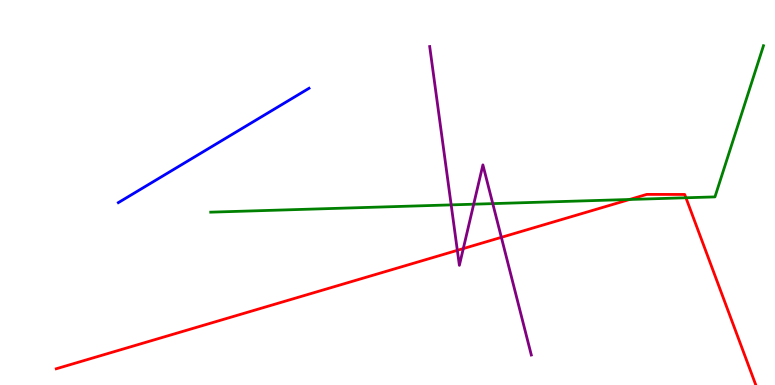[{'lines': ['blue', 'red'], 'intersections': []}, {'lines': ['green', 'red'], 'intersections': [{'x': 8.12, 'y': 4.82}, {'x': 8.85, 'y': 4.86}]}, {'lines': ['purple', 'red'], 'intersections': [{'x': 5.9, 'y': 3.5}, {'x': 5.98, 'y': 3.54}, {'x': 6.47, 'y': 3.84}]}, {'lines': ['blue', 'green'], 'intersections': []}, {'lines': ['blue', 'purple'], 'intersections': []}, {'lines': ['green', 'purple'], 'intersections': [{'x': 5.82, 'y': 4.68}, {'x': 6.11, 'y': 4.7}, {'x': 6.36, 'y': 4.71}]}]